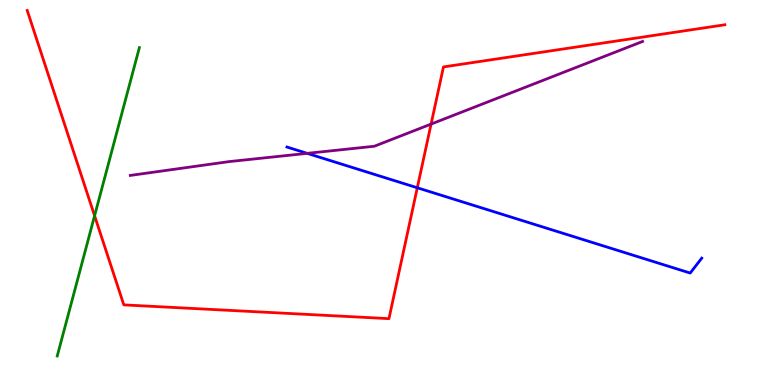[{'lines': ['blue', 'red'], 'intersections': [{'x': 5.38, 'y': 5.12}]}, {'lines': ['green', 'red'], 'intersections': [{'x': 1.22, 'y': 4.4}]}, {'lines': ['purple', 'red'], 'intersections': [{'x': 5.56, 'y': 6.78}]}, {'lines': ['blue', 'green'], 'intersections': []}, {'lines': ['blue', 'purple'], 'intersections': [{'x': 3.96, 'y': 6.02}]}, {'lines': ['green', 'purple'], 'intersections': []}]